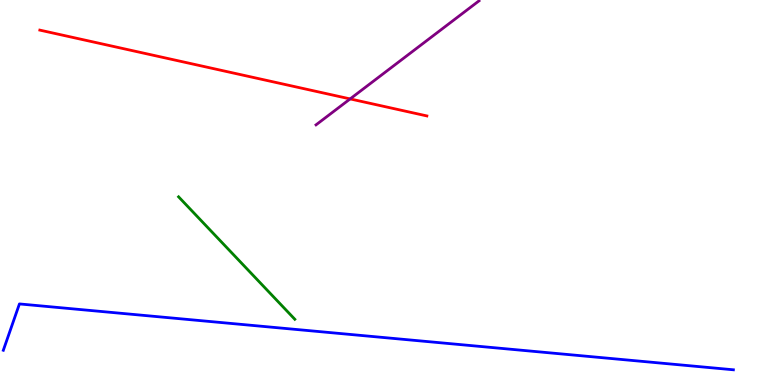[{'lines': ['blue', 'red'], 'intersections': []}, {'lines': ['green', 'red'], 'intersections': []}, {'lines': ['purple', 'red'], 'intersections': [{'x': 4.52, 'y': 7.43}]}, {'lines': ['blue', 'green'], 'intersections': []}, {'lines': ['blue', 'purple'], 'intersections': []}, {'lines': ['green', 'purple'], 'intersections': []}]